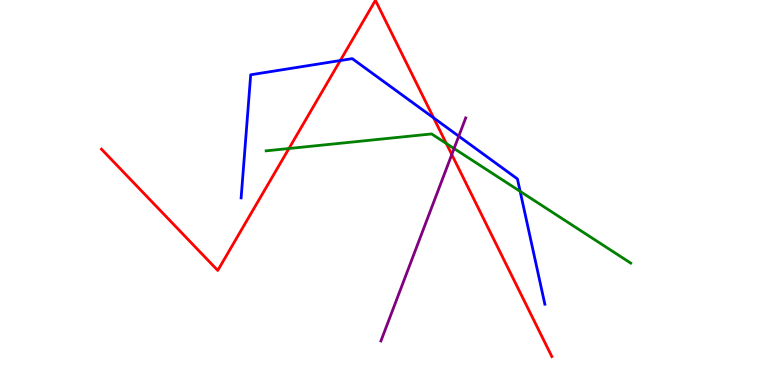[{'lines': ['blue', 'red'], 'intersections': [{'x': 4.39, 'y': 8.43}, {'x': 5.6, 'y': 6.94}]}, {'lines': ['green', 'red'], 'intersections': [{'x': 3.73, 'y': 6.14}, {'x': 5.76, 'y': 6.27}]}, {'lines': ['purple', 'red'], 'intersections': [{'x': 5.83, 'y': 5.99}]}, {'lines': ['blue', 'green'], 'intersections': [{'x': 6.71, 'y': 5.03}]}, {'lines': ['blue', 'purple'], 'intersections': [{'x': 5.92, 'y': 6.46}]}, {'lines': ['green', 'purple'], 'intersections': [{'x': 5.86, 'y': 6.14}]}]